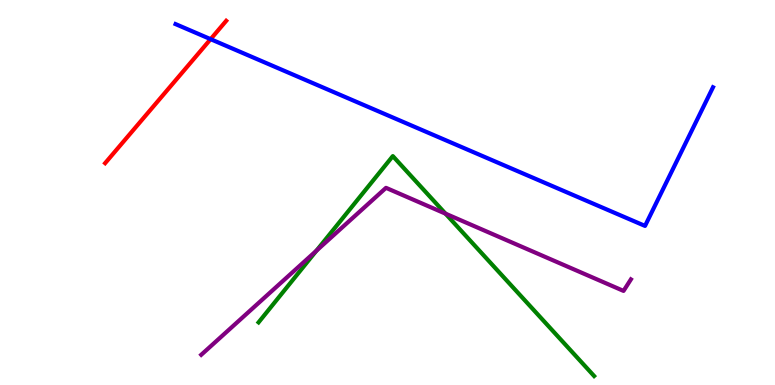[{'lines': ['blue', 'red'], 'intersections': [{'x': 2.72, 'y': 8.98}]}, {'lines': ['green', 'red'], 'intersections': []}, {'lines': ['purple', 'red'], 'intersections': []}, {'lines': ['blue', 'green'], 'intersections': []}, {'lines': ['blue', 'purple'], 'intersections': []}, {'lines': ['green', 'purple'], 'intersections': [{'x': 4.08, 'y': 3.49}, {'x': 5.75, 'y': 4.45}]}]